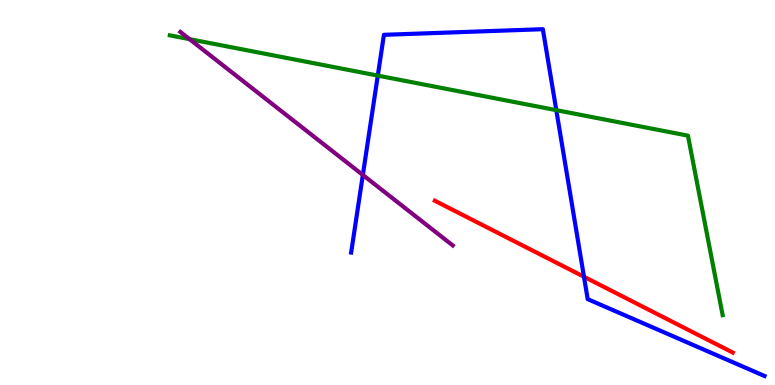[{'lines': ['blue', 'red'], 'intersections': [{'x': 7.54, 'y': 2.81}]}, {'lines': ['green', 'red'], 'intersections': []}, {'lines': ['purple', 'red'], 'intersections': []}, {'lines': ['blue', 'green'], 'intersections': [{'x': 4.87, 'y': 8.04}, {'x': 7.18, 'y': 7.14}]}, {'lines': ['blue', 'purple'], 'intersections': [{'x': 4.68, 'y': 5.46}]}, {'lines': ['green', 'purple'], 'intersections': [{'x': 2.45, 'y': 8.98}]}]